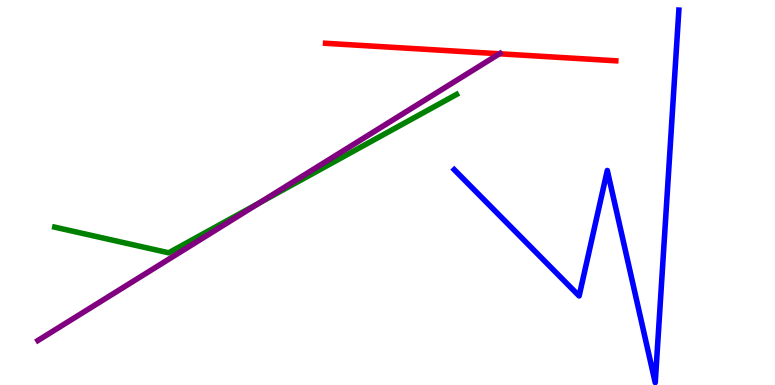[{'lines': ['blue', 'red'], 'intersections': []}, {'lines': ['green', 'red'], 'intersections': []}, {'lines': ['purple', 'red'], 'intersections': [{'x': 6.44, 'y': 8.6}]}, {'lines': ['blue', 'green'], 'intersections': []}, {'lines': ['blue', 'purple'], 'intersections': []}, {'lines': ['green', 'purple'], 'intersections': [{'x': 3.35, 'y': 4.73}]}]